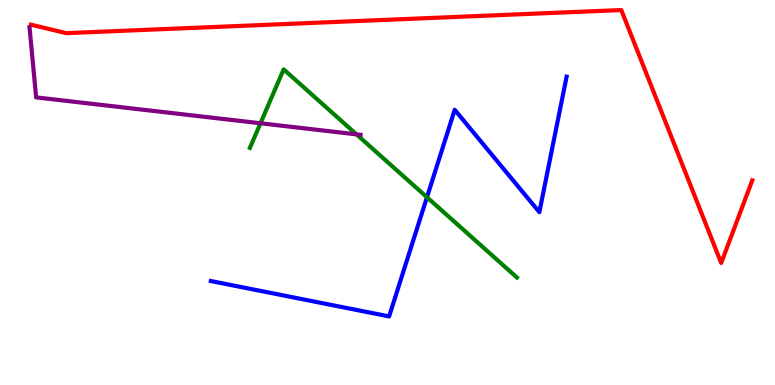[{'lines': ['blue', 'red'], 'intersections': []}, {'lines': ['green', 'red'], 'intersections': []}, {'lines': ['purple', 'red'], 'intersections': []}, {'lines': ['blue', 'green'], 'intersections': [{'x': 5.51, 'y': 4.88}]}, {'lines': ['blue', 'purple'], 'intersections': []}, {'lines': ['green', 'purple'], 'intersections': [{'x': 3.36, 'y': 6.8}, {'x': 4.6, 'y': 6.51}]}]